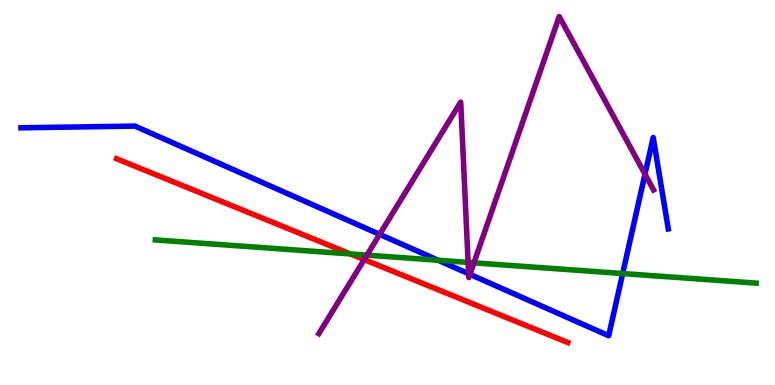[{'lines': ['blue', 'red'], 'intersections': []}, {'lines': ['green', 'red'], 'intersections': [{'x': 4.52, 'y': 3.4}]}, {'lines': ['purple', 'red'], 'intersections': [{'x': 4.7, 'y': 3.26}]}, {'lines': ['blue', 'green'], 'intersections': [{'x': 5.65, 'y': 3.24}, {'x': 8.03, 'y': 2.9}]}, {'lines': ['blue', 'purple'], 'intersections': [{'x': 4.9, 'y': 3.91}, {'x': 6.05, 'y': 2.89}, {'x': 6.06, 'y': 2.87}, {'x': 8.32, 'y': 5.48}]}, {'lines': ['green', 'purple'], 'intersections': [{'x': 4.73, 'y': 3.37}, {'x': 6.04, 'y': 3.18}, {'x': 6.12, 'y': 3.17}]}]